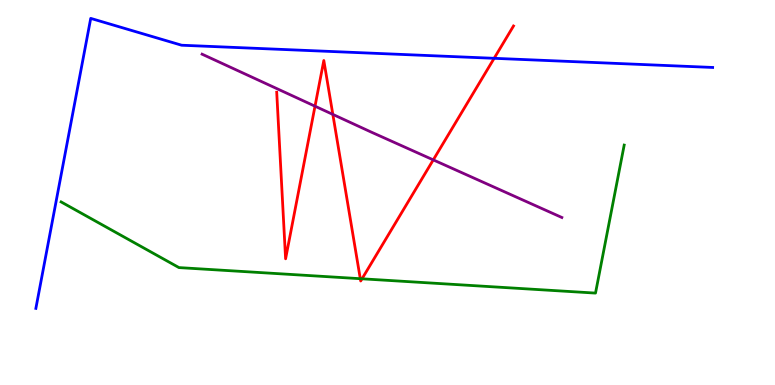[{'lines': ['blue', 'red'], 'intersections': [{'x': 6.38, 'y': 8.49}]}, {'lines': ['green', 'red'], 'intersections': [{'x': 4.65, 'y': 2.76}, {'x': 4.67, 'y': 2.76}]}, {'lines': ['purple', 'red'], 'intersections': [{'x': 4.06, 'y': 7.24}, {'x': 4.29, 'y': 7.03}, {'x': 5.59, 'y': 5.85}]}, {'lines': ['blue', 'green'], 'intersections': []}, {'lines': ['blue', 'purple'], 'intersections': []}, {'lines': ['green', 'purple'], 'intersections': []}]